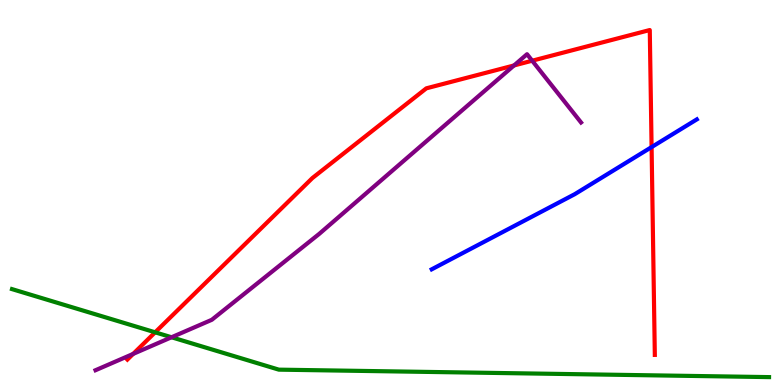[{'lines': ['blue', 'red'], 'intersections': [{'x': 8.41, 'y': 6.18}]}, {'lines': ['green', 'red'], 'intersections': [{'x': 2.0, 'y': 1.37}]}, {'lines': ['purple', 'red'], 'intersections': [{'x': 1.72, 'y': 0.808}, {'x': 6.63, 'y': 8.3}, {'x': 6.87, 'y': 8.42}]}, {'lines': ['blue', 'green'], 'intersections': []}, {'lines': ['blue', 'purple'], 'intersections': []}, {'lines': ['green', 'purple'], 'intersections': [{'x': 2.21, 'y': 1.24}]}]